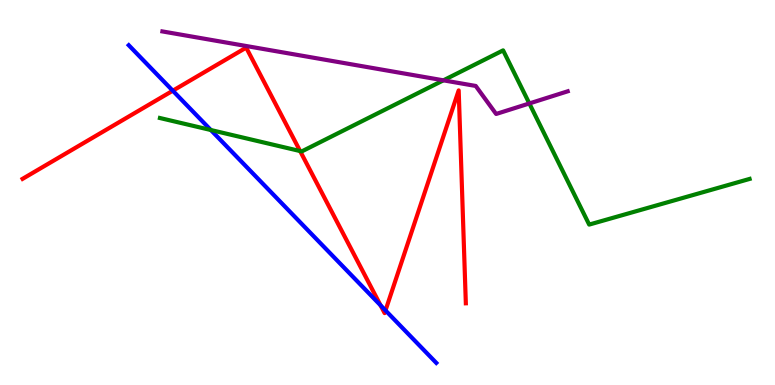[{'lines': ['blue', 'red'], 'intersections': [{'x': 2.23, 'y': 7.64}, {'x': 4.91, 'y': 2.07}, {'x': 4.97, 'y': 1.94}]}, {'lines': ['green', 'red'], 'intersections': [{'x': 3.87, 'y': 6.08}]}, {'lines': ['purple', 'red'], 'intersections': []}, {'lines': ['blue', 'green'], 'intersections': [{'x': 2.72, 'y': 6.62}]}, {'lines': ['blue', 'purple'], 'intersections': []}, {'lines': ['green', 'purple'], 'intersections': [{'x': 5.72, 'y': 7.91}, {'x': 6.83, 'y': 7.31}]}]